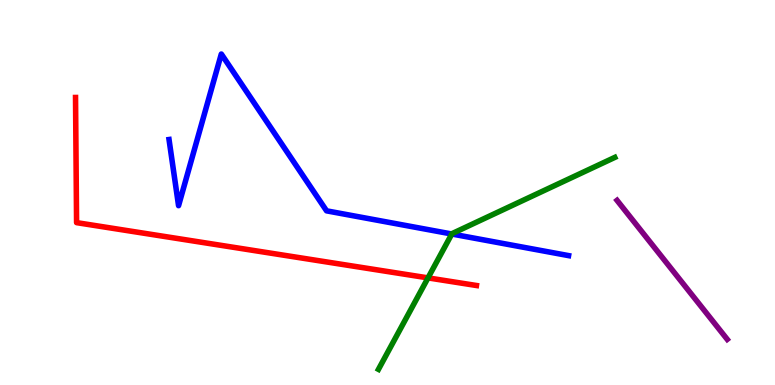[{'lines': ['blue', 'red'], 'intersections': []}, {'lines': ['green', 'red'], 'intersections': [{'x': 5.52, 'y': 2.78}]}, {'lines': ['purple', 'red'], 'intersections': []}, {'lines': ['blue', 'green'], 'intersections': [{'x': 5.83, 'y': 3.92}]}, {'lines': ['blue', 'purple'], 'intersections': []}, {'lines': ['green', 'purple'], 'intersections': []}]